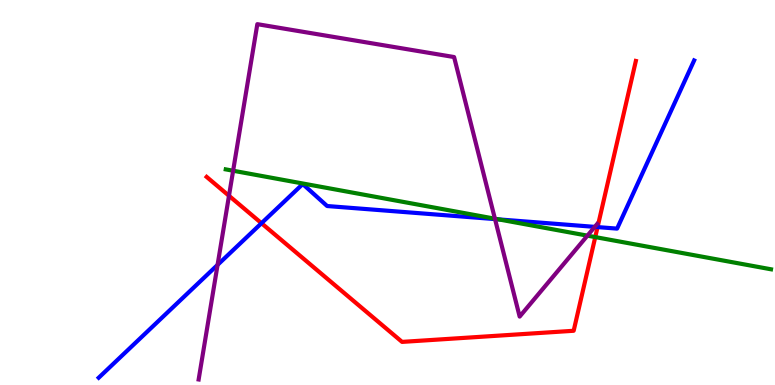[{'lines': ['blue', 'red'], 'intersections': [{'x': 3.37, 'y': 4.2}, {'x': 7.71, 'y': 4.1}]}, {'lines': ['green', 'red'], 'intersections': [{'x': 7.68, 'y': 3.84}]}, {'lines': ['purple', 'red'], 'intersections': [{'x': 2.95, 'y': 4.92}]}, {'lines': ['blue', 'green'], 'intersections': [{'x': 6.43, 'y': 4.3}]}, {'lines': ['blue', 'purple'], 'intersections': [{'x': 2.81, 'y': 3.12}, {'x': 6.39, 'y': 4.31}, {'x': 7.67, 'y': 4.11}]}, {'lines': ['green', 'purple'], 'intersections': [{'x': 3.01, 'y': 5.57}, {'x': 6.39, 'y': 4.32}, {'x': 7.58, 'y': 3.88}]}]